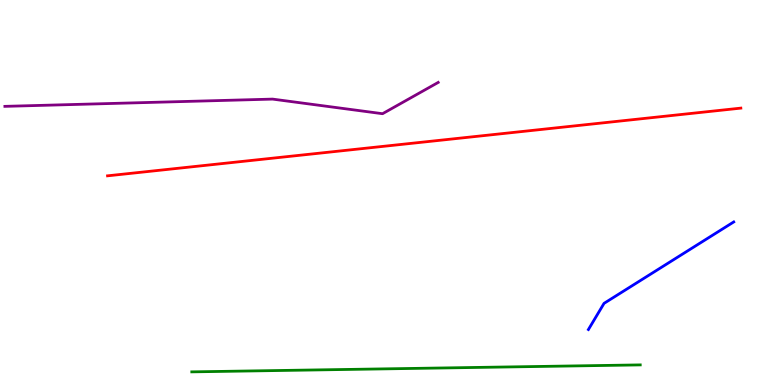[{'lines': ['blue', 'red'], 'intersections': []}, {'lines': ['green', 'red'], 'intersections': []}, {'lines': ['purple', 'red'], 'intersections': []}, {'lines': ['blue', 'green'], 'intersections': []}, {'lines': ['blue', 'purple'], 'intersections': []}, {'lines': ['green', 'purple'], 'intersections': []}]